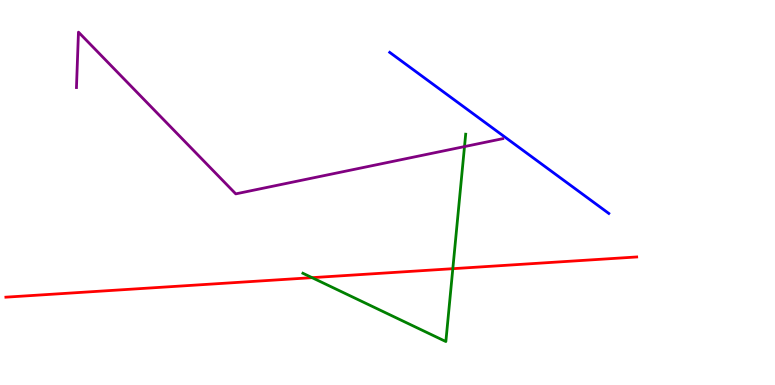[{'lines': ['blue', 'red'], 'intersections': []}, {'lines': ['green', 'red'], 'intersections': [{'x': 4.03, 'y': 2.79}, {'x': 5.84, 'y': 3.02}]}, {'lines': ['purple', 'red'], 'intersections': []}, {'lines': ['blue', 'green'], 'intersections': []}, {'lines': ['blue', 'purple'], 'intersections': []}, {'lines': ['green', 'purple'], 'intersections': [{'x': 5.99, 'y': 6.19}]}]